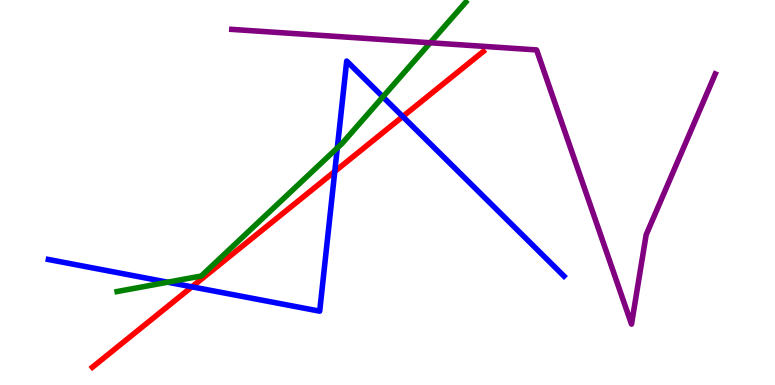[{'lines': ['blue', 'red'], 'intersections': [{'x': 2.48, 'y': 2.55}, {'x': 4.32, 'y': 5.55}, {'x': 5.2, 'y': 6.97}]}, {'lines': ['green', 'red'], 'intersections': []}, {'lines': ['purple', 'red'], 'intersections': []}, {'lines': ['blue', 'green'], 'intersections': [{'x': 2.16, 'y': 2.67}, {'x': 4.35, 'y': 6.16}, {'x': 4.94, 'y': 7.48}]}, {'lines': ['blue', 'purple'], 'intersections': []}, {'lines': ['green', 'purple'], 'intersections': [{'x': 5.55, 'y': 8.89}]}]